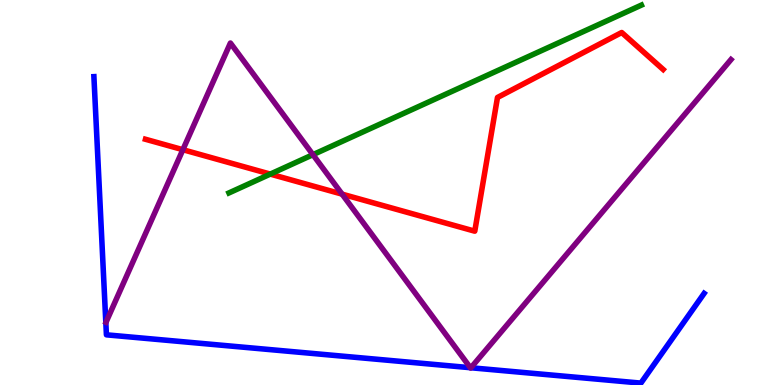[{'lines': ['blue', 'red'], 'intersections': []}, {'lines': ['green', 'red'], 'intersections': [{'x': 3.49, 'y': 5.48}]}, {'lines': ['purple', 'red'], 'intersections': [{'x': 2.36, 'y': 6.11}, {'x': 4.41, 'y': 4.96}]}, {'lines': ['blue', 'green'], 'intersections': []}, {'lines': ['blue', 'purple'], 'intersections': [{'x': 6.07, 'y': 0.449}, {'x': 6.08, 'y': 0.448}]}, {'lines': ['green', 'purple'], 'intersections': [{'x': 4.04, 'y': 5.98}]}]